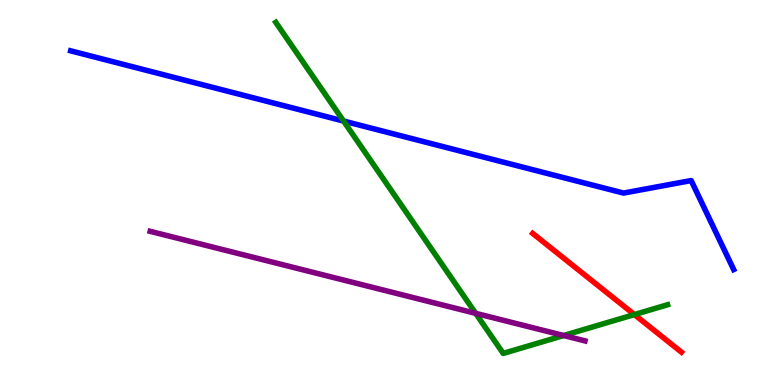[{'lines': ['blue', 'red'], 'intersections': []}, {'lines': ['green', 'red'], 'intersections': [{'x': 8.19, 'y': 1.83}]}, {'lines': ['purple', 'red'], 'intersections': []}, {'lines': ['blue', 'green'], 'intersections': [{'x': 4.43, 'y': 6.86}]}, {'lines': ['blue', 'purple'], 'intersections': []}, {'lines': ['green', 'purple'], 'intersections': [{'x': 6.14, 'y': 1.86}, {'x': 7.27, 'y': 1.29}]}]